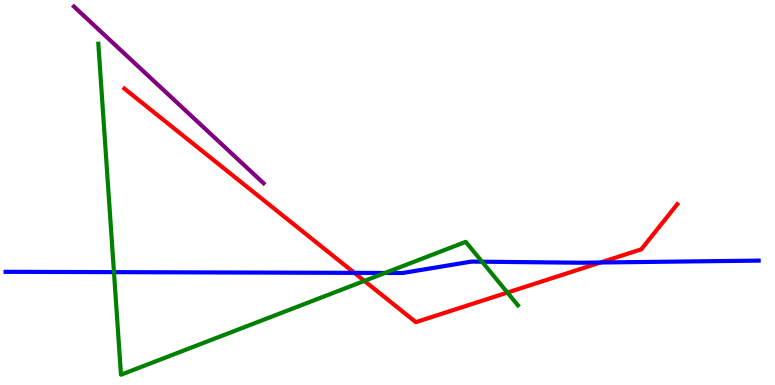[{'lines': ['blue', 'red'], 'intersections': [{'x': 4.57, 'y': 2.91}, {'x': 7.75, 'y': 3.18}]}, {'lines': ['green', 'red'], 'intersections': [{'x': 4.7, 'y': 2.7}, {'x': 6.55, 'y': 2.4}]}, {'lines': ['purple', 'red'], 'intersections': []}, {'lines': ['blue', 'green'], 'intersections': [{'x': 1.47, 'y': 2.93}, {'x': 4.97, 'y': 2.91}, {'x': 6.22, 'y': 3.2}]}, {'lines': ['blue', 'purple'], 'intersections': []}, {'lines': ['green', 'purple'], 'intersections': []}]